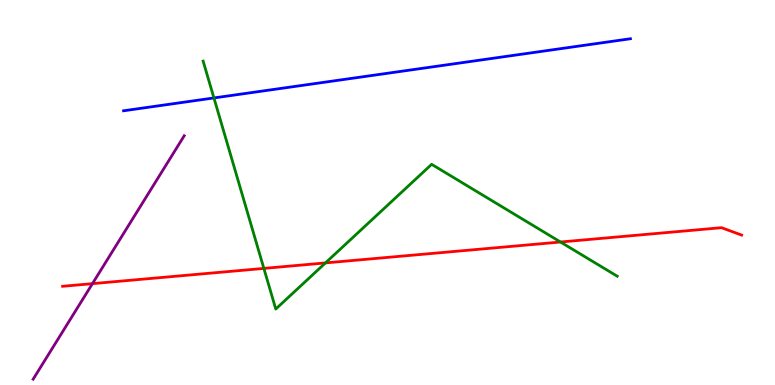[{'lines': ['blue', 'red'], 'intersections': []}, {'lines': ['green', 'red'], 'intersections': [{'x': 3.4, 'y': 3.03}, {'x': 4.2, 'y': 3.17}, {'x': 7.23, 'y': 3.71}]}, {'lines': ['purple', 'red'], 'intersections': [{'x': 1.19, 'y': 2.63}]}, {'lines': ['blue', 'green'], 'intersections': [{'x': 2.76, 'y': 7.46}]}, {'lines': ['blue', 'purple'], 'intersections': []}, {'lines': ['green', 'purple'], 'intersections': []}]